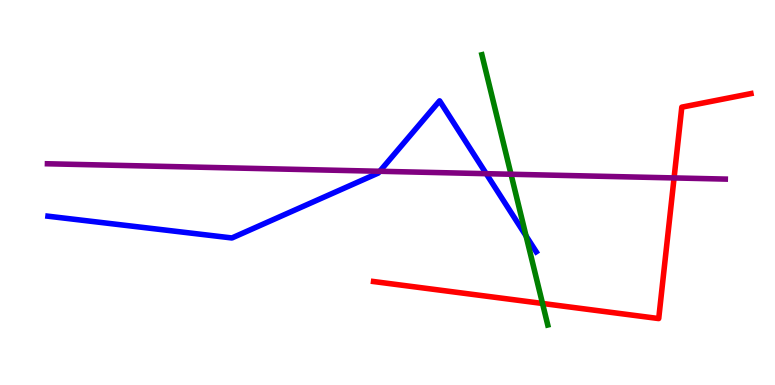[{'lines': ['blue', 'red'], 'intersections': []}, {'lines': ['green', 'red'], 'intersections': [{'x': 7.0, 'y': 2.12}]}, {'lines': ['purple', 'red'], 'intersections': [{'x': 8.7, 'y': 5.38}]}, {'lines': ['blue', 'green'], 'intersections': [{'x': 6.79, 'y': 3.87}]}, {'lines': ['blue', 'purple'], 'intersections': [{'x': 4.9, 'y': 5.55}, {'x': 6.27, 'y': 5.49}]}, {'lines': ['green', 'purple'], 'intersections': [{'x': 6.59, 'y': 5.47}]}]